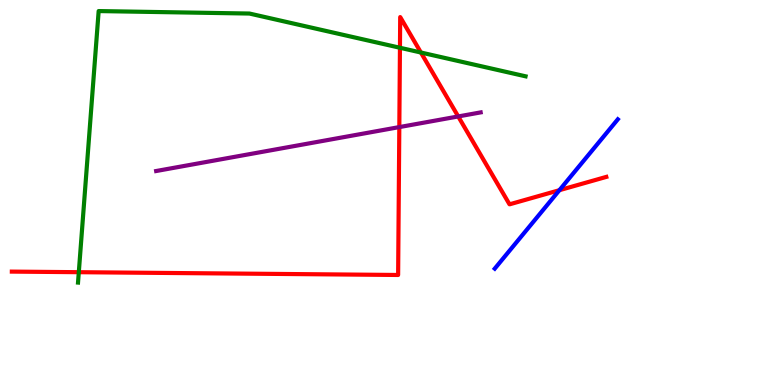[{'lines': ['blue', 'red'], 'intersections': [{'x': 7.22, 'y': 5.06}]}, {'lines': ['green', 'red'], 'intersections': [{'x': 1.02, 'y': 2.93}, {'x': 5.16, 'y': 8.76}, {'x': 5.43, 'y': 8.64}]}, {'lines': ['purple', 'red'], 'intersections': [{'x': 5.15, 'y': 6.7}, {'x': 5.91, 'y': 6.98}]}, {'lines': ['blue', 'green'], 'intersections': []}, {'lines': ['blue', 'purple'], 'intersections': []}, {'lines': ['green', 'purple'], 'intersections': []}]